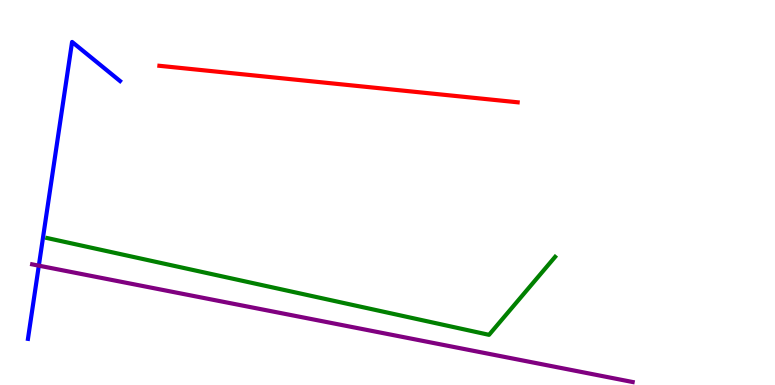[{'lines': ['blue', 'red'], 'intersections': []}, {'lines': ['green', 'red'], 'intersections': []}, {'lines': ['purple', 'red'], 'intersections': []}, {'lines': ['blue', 'green'], 'intersections': []}, {'lines': ['blue', 'purple'], 'intersections': [{'x': 0.501, 'y': 3.1}]}, {'lines': ['green', 'purple'], 'intersections': []}]